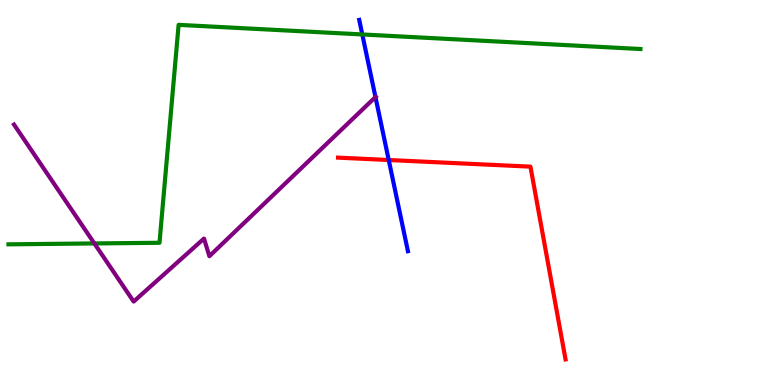[{'lines': ['blue', 'red'], 'intersections': [{'x': 5.02, 'y': 5.84}]}, {'lines': ['green', 'red'], 'intersections': []}, {'lines': ['purple', 'red'], 'intersections': []}, {'lines': ['blue', 'green'], 'intersections': [{'x': 4.67, 'y': 9.1}]}, {'lines': ['blue', 'purple'], 'intersections': [{'x': 4.84, 'y': 7.48}]}, {'lines': ['green', 'purple'], 'intersections': [{'x': 1.22, 'y': 3.68}]}]